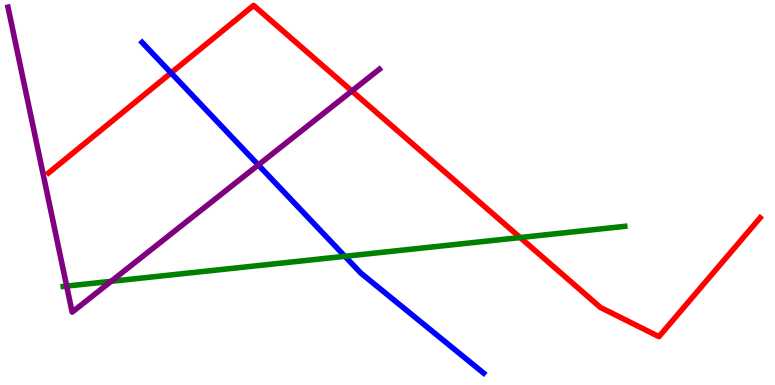[{'lines': ['blue', 'red'], 'intersections': [{'x': 2.21, 'y': 8.11}]}, {'lines': ['green', 'red'], 'intersections': [{'x': 6.71, 'y': 3.83}]}, {'lines': ['purple', 'red'], 'intersections': [{'x': 4.54, 'y': 7.64}]}, {'lines': ['blue', 'green'], 'intersections': [{'x': 4.45, 'y': 3.34}]}, {'lines': ['blue', 'purple'], 'intersections': [{'x': 3.33, 'y': 5.72}]}, {'lines': ['green', 'purple'], 'intersections': [{'x': 0.86, 'y': 2.57}, {'x': 1.43, 'y': 2.69}]}]